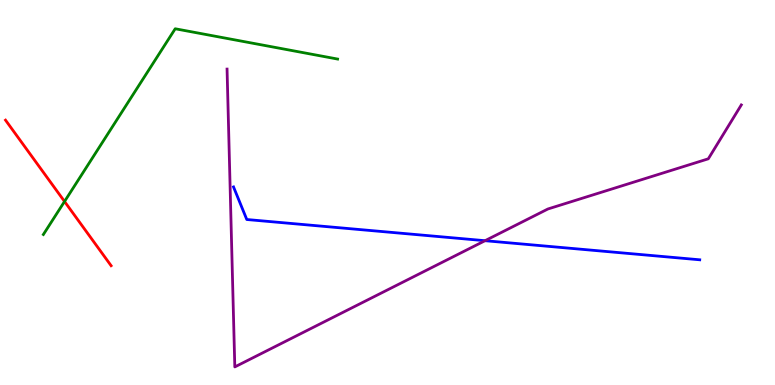[{'lines': ['blue', 'red'], 'intersections': []}, {'lines': ['green', 'red'], 'intersections': [{'x': 0.833, 'y': 4.77}]}, {'lines': ['purple', 'red'], 'intersections': []}, {'lines': ['blue', 'green'], 'intersections': []}, {'lines': ['blue', 'purple'], 'intersections': [{'x': 6.26, 'y': 3.75}]}, {'lines': ['green', 'purple'], 'intersections': []}]